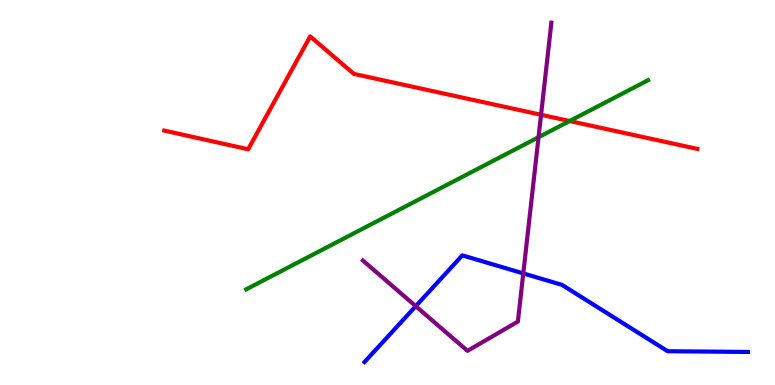[{'lines': ['blue', 'red'], 'intersections': []}, {'lines': ['green', 'red'], 'intersections': [{'x': 7.35, 'y': 6.86}]}, {'lines': ['purple', 'red'], 'intersections': [{'x': 6.98, 'y': 7.02}]}, {'lines': ['blue', 'green'], 'intersections': []}, {'lines': ['blue', 'purple'], 'intersections': [{'x': 5.36, 'y': 2.05}, {'x': 6.75, 'y': 2.9}]}, {'lines': ['green', 'purple'], 'intersections': [{'x': 6.95, 'y': 6.44}]}]